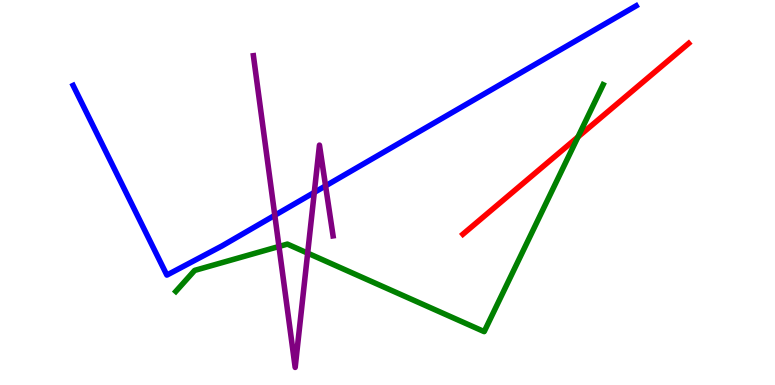[{'lines': ['blue', 'red'], 'intersections': []}, {'lines': ['green', 'red'], 'intersections': [{'x': 7.46, 'y': 6.44}]}, {'lines': ['purple', 'red'], 'intersections': []}, {'lines': ['blue', 'green'], 'intersections': []}, {'lines': ['blue', 'purple'], 'intersections': [{'x': 3.55, 'y': 4.41}, {'x': 4.06, 'y': 5.0}, {'x': 4.2, 'y': 5.17}]}, {'lines': ['green', 'purple'], 'intersections': [{'x': 3.6, 'y': 3.6}, {'x': 3.97, 'y': 3.43}]}]